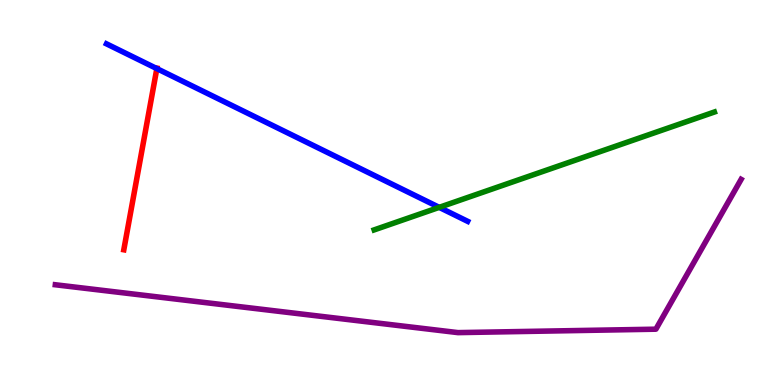[{'lines': ['blue', 'red'], 'intersections': [{'x': 2.02, 'y': 8.22}]}, {'lines': ['green', 'red'], 'intersections': []}, {'lines': ['purple', 'red'], 'intersections': []}, {'lines': ['blue', 'green'], 'intersections': [{'x': 5.67, 'y': 4.61}]}, {'lines': ['blue', 'purple'], 'intersections': []}, {'lines': ['green', 'purple'], 'intersections': []}]